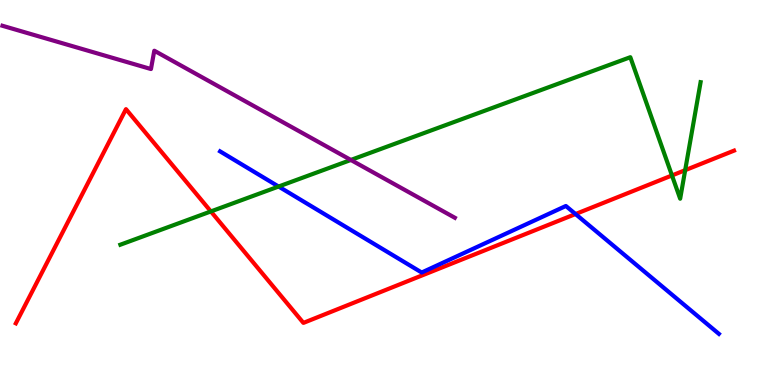[{'lines': ['blue', 'red'], 'intersections': [{'x': 7.43, 'y': 4.44}]}, {'lines': ['green', 'red'], 'intersections': [{'x': 2.72, 'y': 4.51}, {'x': 8.67, 'y': 5.44}, {'x': 8.84, 'y': 5.58}]}, {'lines': ['purple', 'red'], 'intersections': []}, {'lines': ['blue', 'green'], 'intersections': [{'x': 3.59, 'y': 5.16}]}, {'lines': ['blue', 'purple'], 'intersections': []}, {'lines': ['green', 'purple'], 'intersections': [{'x': 4.53, 'y': 5.85}]}]